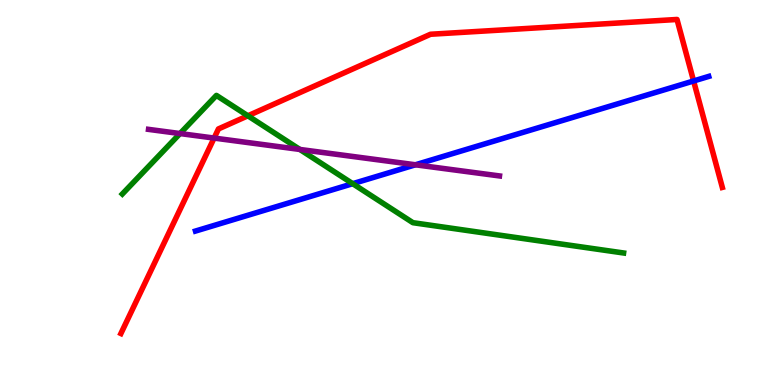[{'lines': ['blue', 'red'], 'intersections': [{'x': 8.95, 'y': 7.9}]}, {'lines': ['green', 'red'], 'intersections': [{'x': 3.2, 'y': 6.99}]}, {'lines': ['purple', 'red'], 'intersections': [{'x': 2.76, 'y': 6.41}]}, {'lines': ['blue', 'green'], 'intersections': [{'x': 4.55, 'y': 5.23}]}, {'lines': ['blue', 'purple'], 'intersections': [{'x': 5.36, 'y': 5.72}]}, {'lines': ['green', 'purple'], 'intersections': [{'x': 2.32, 'y': 6.53}, {'x': 3.87, 'y': 6.12}]}]